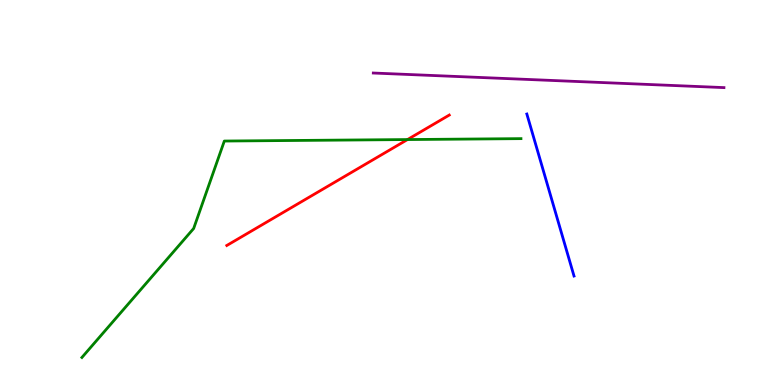[{'lines': ['blue', 'red'], 'intersections': []}, {'lines': ['green', 'red'], 'intersections': [{'x': 5.26, 'y': 6.38}]}, {'lines': ['purple', 'red'], 'intersections': []}, {'lines': ['blue', 'green'], 'intersections': []}, {'lines': ['blue', 'purple'], 'intersections': []}, {'lines': ['green', 'purple'], 'intersections': []}]